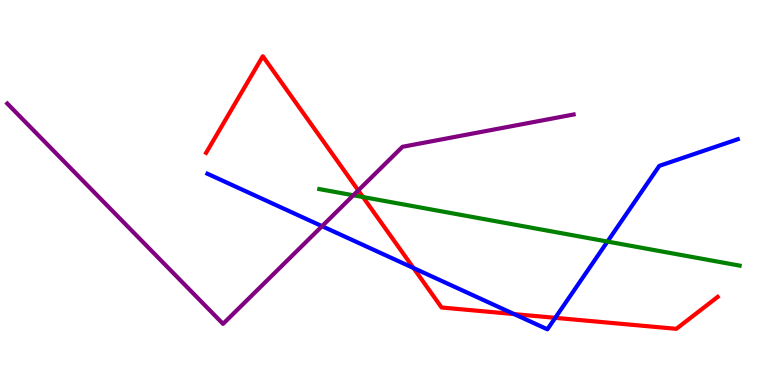[{'lines': ['blue', 'red'], 'intersections': [{'x': 5.34, 'y': 3.04}, {'x': 6.63, 'y': 1.84}, {'x': 7.16, 'y': 1.74}]}, {'lines': ['green', 'red'], 'intersections': [{'x': 4.68, 'y': 4.88}]}, {'lines': ['purple', 'red'], 'intersections': [{'x': 4.62, 'y': 5.05}]}, {'lines': ['blue', 'green'], 'intersections': [{'x': 7.84, 'y': 3.73}]}, {'lines': ['blue', 'purple'], 'intersections': [{'x': 4.16, 'y': 4.13}]}, {'lines': ['green', 'purple'], 'intersections': [{'x': 4.56, 'y': 4.93}]}]